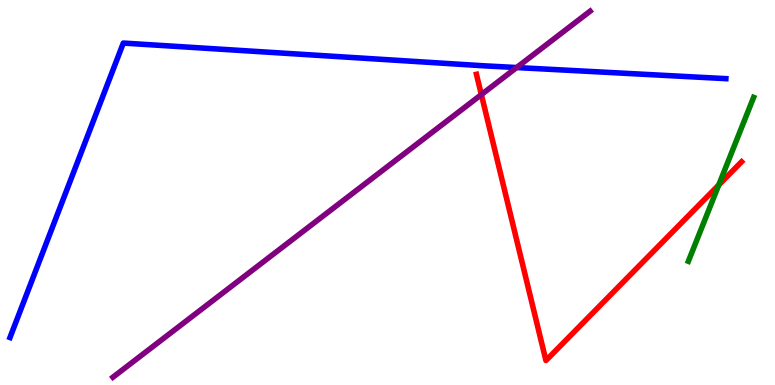[{'lines': ['blue', 'red'], 'intersections': []}, {'lines': ['green', 'red'], 'intersections': [{'x': 9.27, 'y': 5.2}]}, {'lines': ['purple', 'red'], 'intersections': [{'x': 6.21, 'y': 7.54}]}, {'lines': ['blue', 'green'], 'intersections': []}, {'lines': ['blue', 'purple'], 'intersections': [{'x': 6.67, 'y': 8.25}]}, {'lines': ['green', 'purple'], 'intersections': []}]